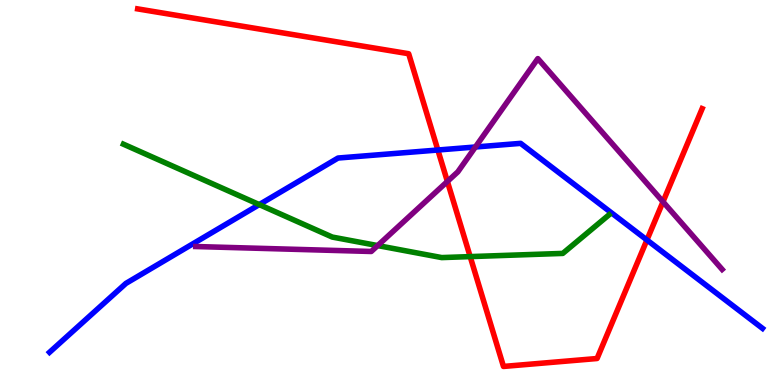[{'lines': ['blue', 'red'], 'intersections': [{'x': 5.65, 'y': 6.1}, {'x': 8.35, 'y': 3.77}]}, {'lines': ['green', 'red'], 'intersections': [{'x': 6.07, 'y': 3.34}]}, {'lines': ['purple', 'red'], 'intersections': [{'x': 5.77, 'y': 5.29}, {'x': 8.55, 'y': 4.76}]}, {'lines': ['blue', 'green'], 'intersections': [{'x': 3.35, 'y': 4.69}]}, {'lines': ['blue', 'purple'], 'intersections': [{'x': 6.13, 'y': 6.18}]}, {'lines': ['green', 'purple'], 'intersections': [{'x': 4.87, 'y': 3.62}]}]